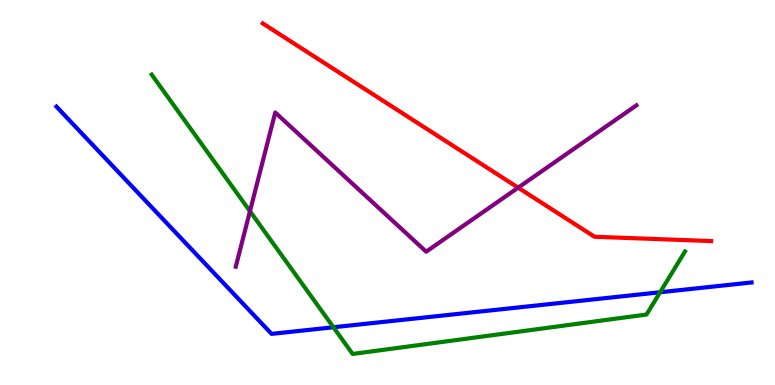[{'lines': ['blue', 'red'], 'intersections': []}, {'lines': ['green', 'red'], 'intersections': []}, {'lines': ['purple', 'red'], 'intersections': [{'x': 6.69, 'y': 5.13}]}, {'lines': ['blue', 'green'], 'intersections': [{'x': 4.3, 'y': 1.5}, {'x': 8.52, 'y': 2.41}]}, {'lines': ['blue', 'purple'], 'intersections': []}, {'lines': ['green', 'purple'], 'intersections': [{'x': 3.23, 'y': 4.51}]}]